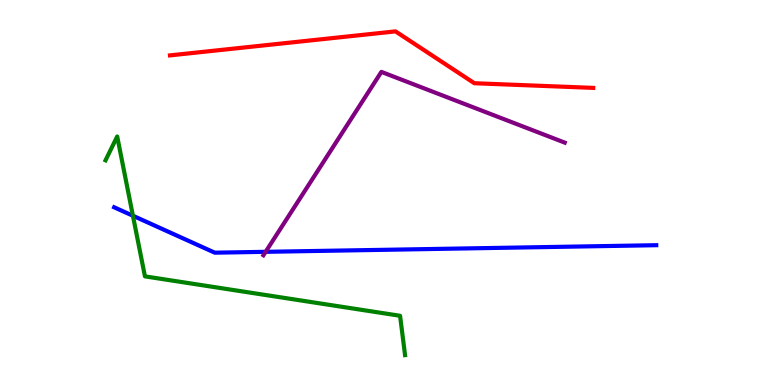[{'lines': ['blue', 'red'], 'intersections': []}, {'lines': ['green', 'red'], 'intersections': []}, {'lines': ['purple', 'red'], 'intersections': []}, {'lines': ['blue', 'green'], 'intersections': [{'x': 1.72, 'y': 4.4}]}, {'lines': ['blue', 'purple'], 'intersections': [{'x': 3.43, 'y': 3.46}]}, {'lines': ['green', 'purple'], 'intersections': []}]